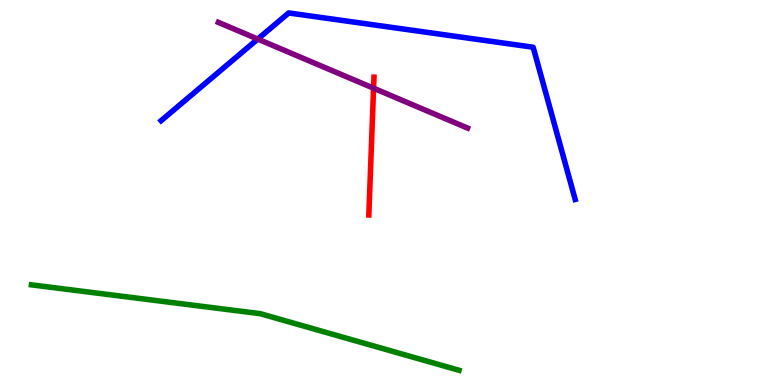[{'lines': ['blue', 'red'], 'intersections': []}, {'lines': ['green', 'red'], 'intersections': []}, {'lines': ['purple', 'red'], 'intersections': [{'x': 4.82, 'y': 7.71}]}, {'lines': ['blue', 'green'], 'intersections': []}, {'lines': ['blue', 'purple'], 'intersections': [{'x': 3.33, 'y': 8.99}]}, {'lines': ['green', 'purple'], 'intersections': []}]